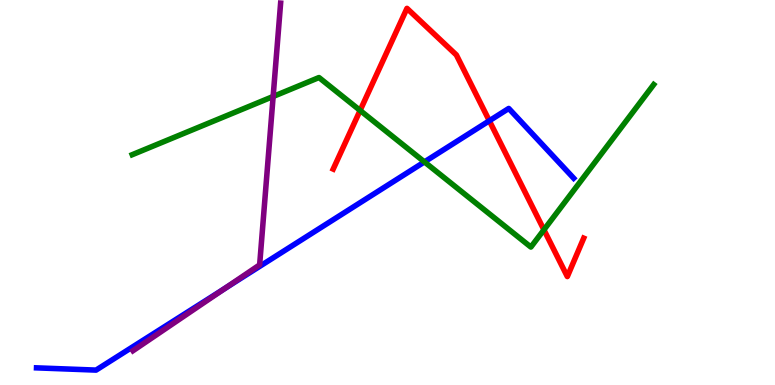[{'lines': ['blue', 'red'], 'intersections': [{'x': 6.31, 'y': 6.86}]}, {'lines': ['green', 'red'], 'intersections': [{'x': 4.65, 'y': 7.13}, {'x': 7.02, 'y': 4.03}]}, {'lines': ['purple', 'red'], 'intersections': []}, {'lines': ['blue', 'green'], 'intersections': [{'x': 5.48, 'y': 5.79}]}, {'lines': ['blue', 'purple'], 'intersections': [{'x': 2.9, 'y': 2.51}]}, {'lines': ['green', 'purple'], 'intersections': [{'x': 3.52, 'y': 7.49}]}]